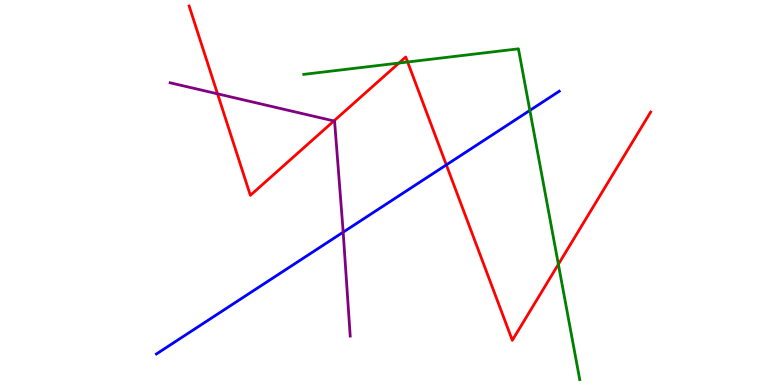[{'lines': ['blue', 'red'], 'intersections': [{'x': 5.76, 'y': 5.72}]}, {'lines': ['green', 'red'], 'intersections': [{'x': 5.15, 'y': 8.36}, {'x': 5.26, 'y': 8.39}, {'x': 7.2, 'y': 3.13}]}, {'lines': ['purple', 'red'], 'intersections': [{'x': 2.81, 'y': 7.56}, {'x': 4.31, 'y': 6.86}]}, {'lines': ['blue', 'green'], 'intersections': [{'x': 6.84, 'y': 7.13}]}, {'lines': ['blue', 'purple'], 'intersections': [{'x': 4.43, 'y': 3.97}]}, {'lines': ['green', 'purple'], 'intersections': []}]